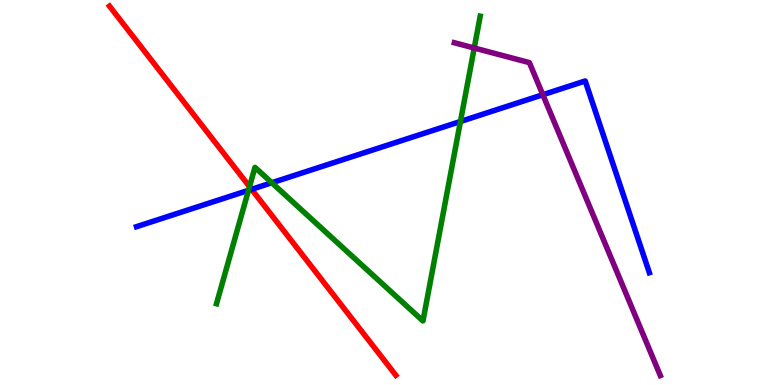[{'lines': ['blue', 'red'], 'intersections': [{'x': 3.25, 'y': 5.08}]}, {'lines': ['green', 'red'], 'intersections': [{'x': 3.22, 'y': 5.15}]}, {'lines': ['purple', 'red'], 'intersections': []}, {'lines': ['blue', 'green'], 'intersections': [{'x': 3.21, 'y': 5.06}, {'x': 3.51, 'y': 5.25}, {'x': 5.94, 'y': 6.84}]}, {'lines': ['blue', 'purple'], 'intersections': [{'x': 7.0, 'y': 7.54}]}, {'lines': ['green', 'purple'], 'intersections': [{'x': 6.12, 'y': 8.75}]}]